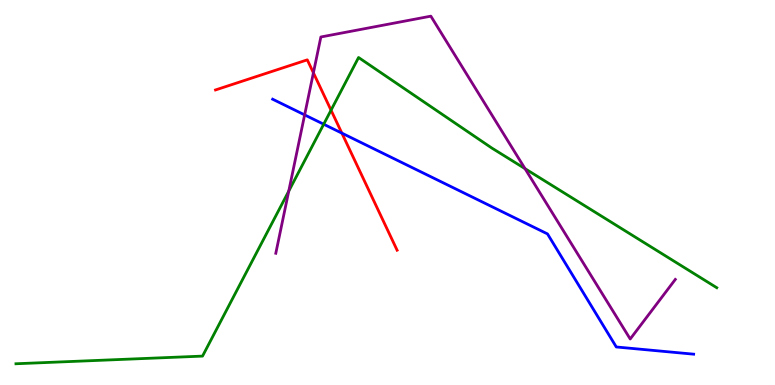[{'lines': ['blue', 'red'], 'intersections': [{'x': 4.41, 'y': 6.54}]}, {'lines': ['green', 'red'], 'intersections': [{'x': 4.27, 'y': 7.14}]}, {'lines': ['purple', 'red'], 'intersections': [{'x': 4.04, 'y': 8.11}]}, {'lines': ['blue', 'green'], 'intersections': [{'x': 4.18, 'y': 6.77}]}, {'lines': ['blue', 'purple'], 'intersections': [{'x': 3.93, 'y': 7.02}]}, {'lines': ['green', 'purple'], 'intersections': [{'x': 3.73, 'y': 5.04}, {'x': 6.77, 'y': 5.62}]}]